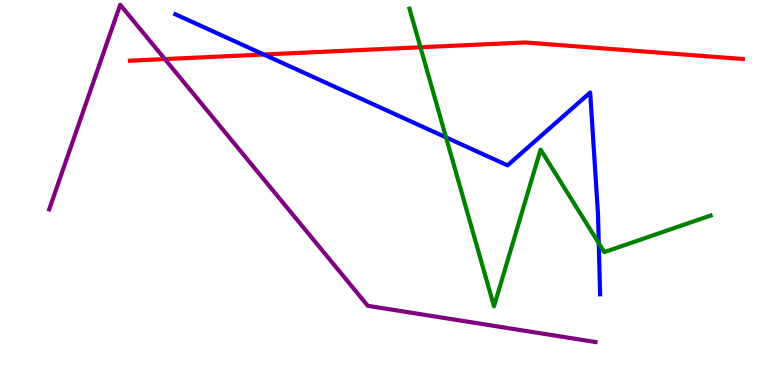[{'lines': ['blue', 'red'], 'intersections': [{'x': 3.4, 'y': 8.58}]}, {'lines': ['green', 'red'], 'intersections': [{'x': 5.43, 'y': 8.77}]}, {'lines': ['purple', 'red'], 'intersections': [{'x': 2.13, 'y': 8.47}]}, {'lines': ['blue', 'green'], 'intersections': [{'x': 5.76, 'y': 6.43}, {'x': 7.73, 'y': 3.68}]}, {'lines': ['blue', 'purple'], 'intersections': []}, {'lines': ['green', 'purple'], 'intersections': []}]